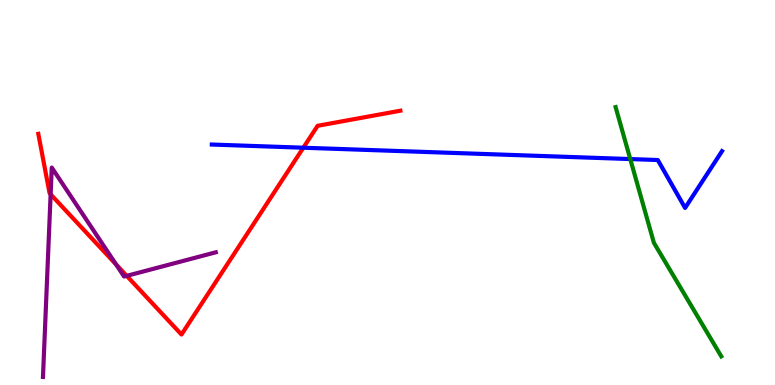[{'lines': ['blue', 'red'], 'intersections': [{'x': 3.91, 'y': 6.16}]}, {'lines': ['green', 'red'], 'intersections': []}, {'lines': ['purple', 'red'], 'intersections': [{'x': 0.653, 'y': 4.95}, {'x': 1.5, 'y': 3.13}, {'x': 1.64, 'y': 2.83}]}, {'lines': ['blue', 'green'], 'intersections': [{'x': 8.13, 'y': 5.87}]}, {'lines': ['blue', 'purple'], 'intersections': []}, {'lines': ['green', 'purple'], 'intersections': []}]